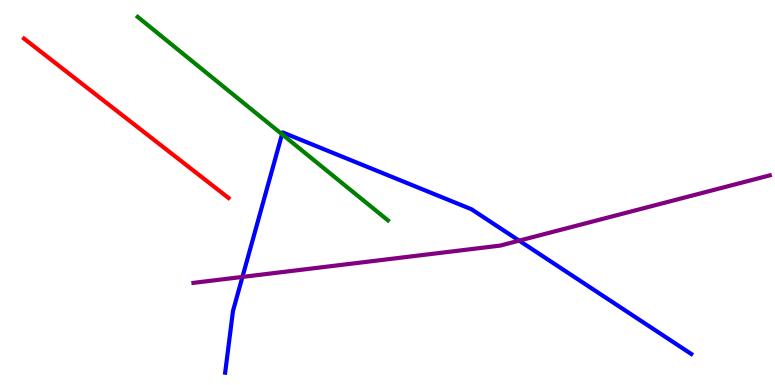[{'lines': ['blue', 'red'], 'intersections': []}, {'lines': ['green', 'red'], 'intersections': []}, {'lines': ['purple', 'red'], 'intersections': []}, {'lines': ['blue', 'green'], 'intersections': [{'x': 3.64, 'y': 6.51}]}, {'lines': ['blue', 'purple'], 'intersections': [{'x': 3.13, 'y': 2.81}, {'x': 6.7, 'y': 3.75}]}, {'lines': ['green', 'purple'], 'intersections': []}]